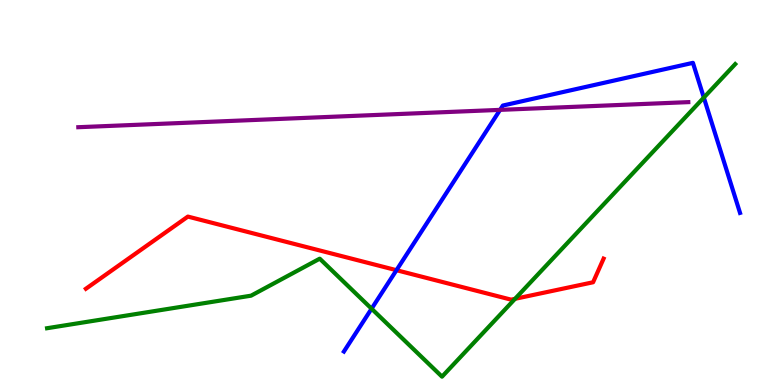[{'lines': ['blue', 'red'], 'intersections': [{'x': 5.12, 'y': 2.98}]}, {'lines': ['green', 'red'], 'intersections': [{'x': 6.65, 'y': 2.24}]}, {'lines': ['purple', 'red'], 'intersections': []}, {'lines': ['blue', 'green'], 'intersections': [{'x': 4.79, 'y': 1.98}, {'x': 9.08, 'y': 7.47}]}, {'lines': ['blue', 'purple'], 'intersections': [{'x': 6.45, 'y': 7.15}]}, {'lines': ['green', 'purple'], 'intersections': []}]